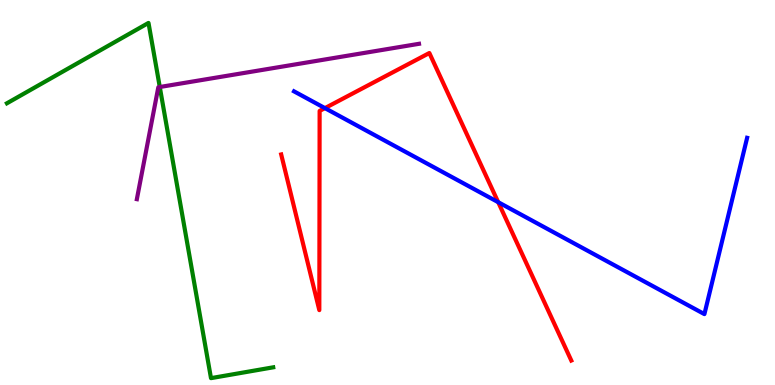[{'lines': ['blue', 'red'], 'intersections': [{'x': 4.19, 'y': 7.19}, {'x': 6.43, 'y': 4.75}]}, {'lines': ['green', 'red'], 'intersections': []}, {'lines': ['purple', 'red'], 'intersections': []}, {'lines': ['blue', 'green'], 'intersections': []}, {'lines': ['blue', 'purple'], 'intersections': []}, {'lines': ['green', 'purple'], 'intersections': [{'x': 2.06, 'y': 7.74}]}]